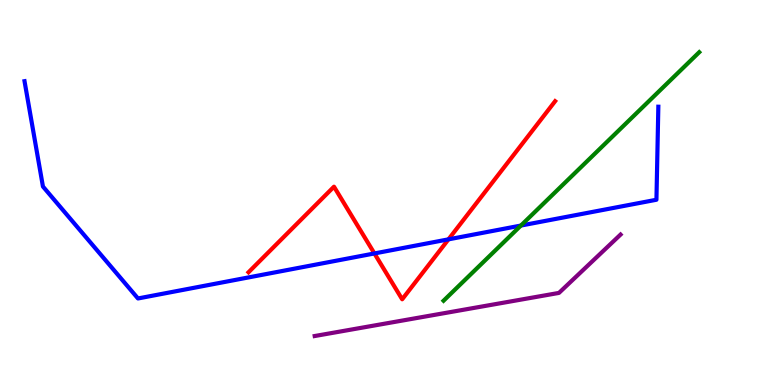[{'lines': ['blue', 'red'], 'intersections': [{'x': 4.83, 'y': 3.42}, {'x': 5.79, 'y': 3.78}]}, {'lines': ['green', 'red'], 'intersections': []}, {'lines': ['purple', 'red'], 'intersections': []}, {'lines': ['blue', 'green'], 'intersections': [{'x': 6.72, 'y': 4.14}]}, {'lines': ['blue', 'purple'], 'intersections': []}, {'lines': ['green', 'purple'], 'intersections': []}]